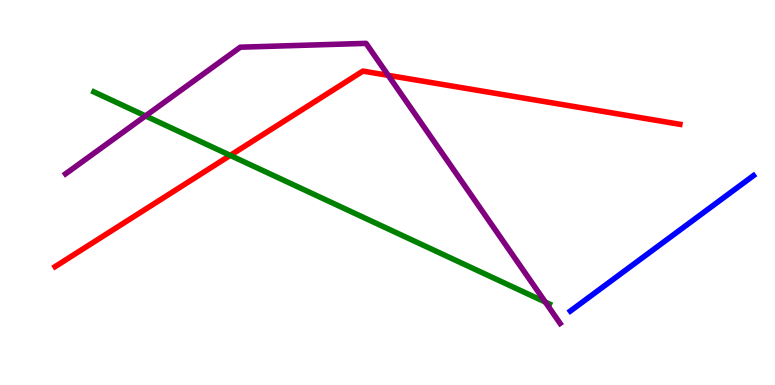[{'lines': ['blue', 'red'], 'intersections': []}, {'lines': ['green', 'red'], 'intersections': [{'x': 2.97, 'y': 5.96}]}, {'lines': ['purple', 'red'], 'intersections': [{'x': 5.01, 'y': 8.04}]}, {'lines': ['blue', 'green'], 'intersections': []}, {'lines': ['blue', 'purple'], 'intersections': []}, {'lines': ['green', 'purple'], 'intersections': [{'x': 1.88, 'y': 6.99}, {'x': 7.04, 'y': 2.15}]}]